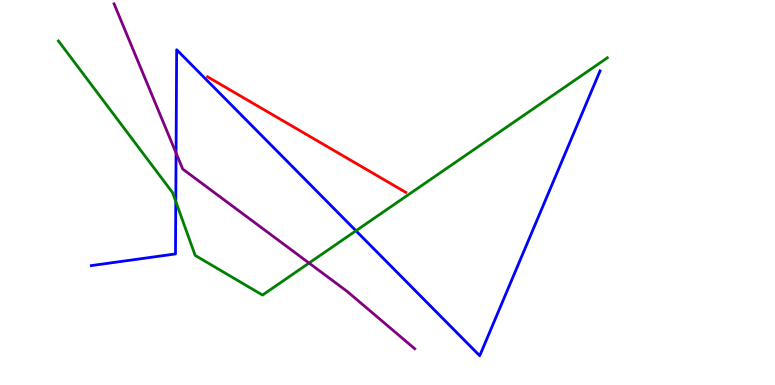[{'lines': ['blue', 'red'], 'intersections': []}, {'lines': ['green', 'red'], 'intersections': []}, {'lines': ['purple', 'red'], 'intersections': []}, {'lines': ['blue', 'green'], 'intersections': [{'x': 2.27, 'y': 4.77}, {'x': 4.59, 'y': 4.01}]}, {'lines': ['blue', 'purple'], 'intersections': [{'x': 2.27, 'y': 6.03}]}, {'lines': ['green', 'purple'], 'intersections': [{'x': 3.99, 'y': 3.17}]}]